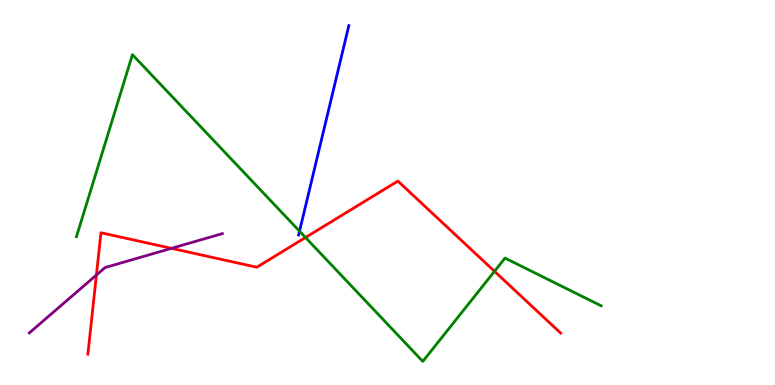[{'lines': ['blue', 'red'], 'intersections': []}, {'lines': ['green', 'red'], 'intersections': [{'x': 3.94, 'y': 3.83}, {'x': 6.38, 'y': 2.95}]}, {'lines': ['purple', 'red'], 'intersections': [{'x': 1.24, 'y': 2.86}, {'x': 2.21, 'y': 3.55}]}, {'lines': ['blue', 'green'], 'intersections': [{'x': 3.86, 'y': 4.0}]}, {'lines': ['blue', 'purple'], 'intersections': []}, {'lines': ['green', 'purple'], 'intersections': []}]